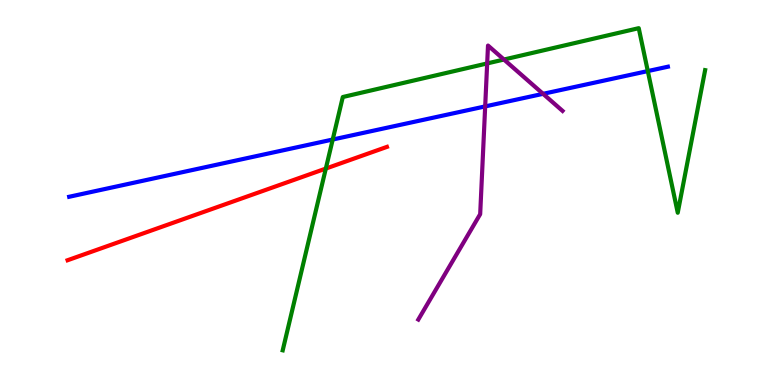[{'lines': ['blue', 'red'], 'intersections': []}, {'lines': ['green', 'red'], 'intersections': [{'x': 4.2, 'y': 5.62}]}, {'lines': ['purple', 'red'], 'intersections': []}, {'lines': ['blue', 'green'], 'intersections': [{'x': 4.29, 'y': 6.38}, {'x': 8.36, 'y': 8.15}]}, {'lines': ['blue', 'purple'], 'intersections': [{'x': 6.26, 'y': 7.24}, {'x': 7.01, 'y': 7.56}]}, {'lines': ['green', 'purple'], 'intersections': [{'x': 6.29, 'y': 8.35}, {'x': 6.5, 'y': 8.45}]}]